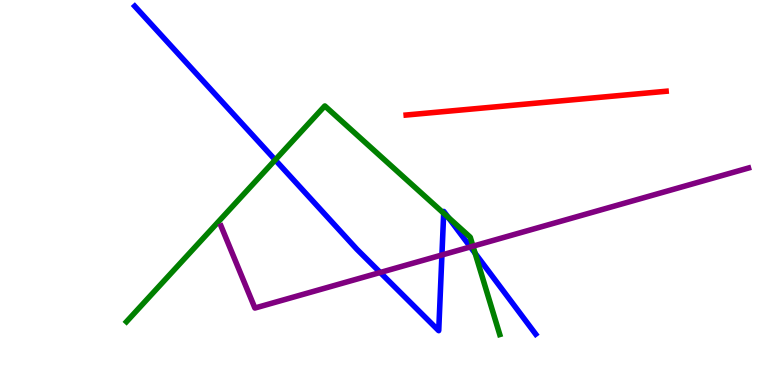[{'lines': ['blue', 'red'], 'intersections': []}, {'lines': ['green', 'red'], 'intersections': []}, {'lines': ['purple', 'red'], 'intersections': []}, {'lines': ['blue', 'green'], 'intersections': [{'x': 3.55, 'y': 5.85}, {'x': 5.73, 'y': 4.46}, {'x': 5.78, 'y': 4.36}, {'x': 6.13, 'y': 3.42}]}, {'lines': ['blue', 'purple'], 'intersections': [{'x': 4.91, 'y': 2.92}, {'x': 5.7, 'y': 3.38}, {'x': 6.07, 'y': 3.59}]}, {'lines': ['green', 'purple'], 'intersections': [{'x': 6.1, 'y': 3.61}]}]